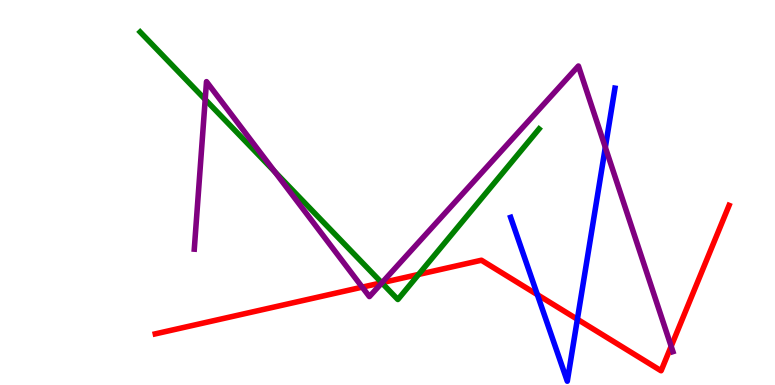[{'lines': ['blue', 'red'], 'intersections': [{'x': 6.93, 'y': 2.35}, {'x': 7.45, 'y': 1.71}]}, {'lines': ['green', 'red'], 'intersections': [{'x': 4.93, 'y': 2.66}, {'x': 5.4, 'y': 2.87}]}, {'lines': ['purple', 'red'], 'intersections': [{'x': 4.67, 'y': 2.54}, {'x': 4.93, 'y': 2.66}, {'x': 8.66, 'y': 1.01}]}, {'lines': ['blue', 'green'], 'intersections': []}, {'lines': ['blue', 'purple'], 'intersections': [{'x': 7.81, 'y': 6.17}]}, {'lines': ['green', 'purple'], 'intersections': [{'x': 2.65, 'y': 7.42}, {'x': 3.55, 'y': 5.54}, {'x': 4.93, 'y': 2.65}]}]